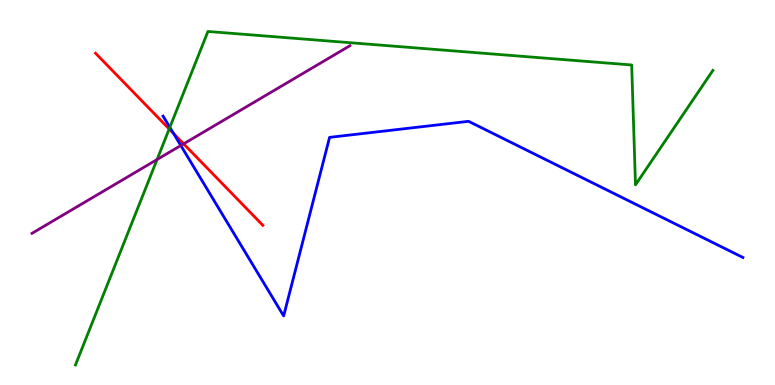[{'lines': ['blue', 'red'], 'intersections': [{'x': 2.24, 'y': 6.53}]}, {'lines': ['green', 'red'], 'intersections': [{'x': 2.18, 'y': 6.65}]}, {'lines': ['purple', 'red'], 'intersections': [{'x': 2.37, 'y': 6.26}]}, {'lines': ['blue', 'green'], 'intersections': [{'x': 2.19, 'y': 6.69}]}, {'lines': ['blue', 'purple'], 'intersections': [{'x': 2.33, 'y': 6.22}]}, {'lines': ['green', 'purple'], 'intersections': [{'x': 2.03, 'y': 5.86}]}]